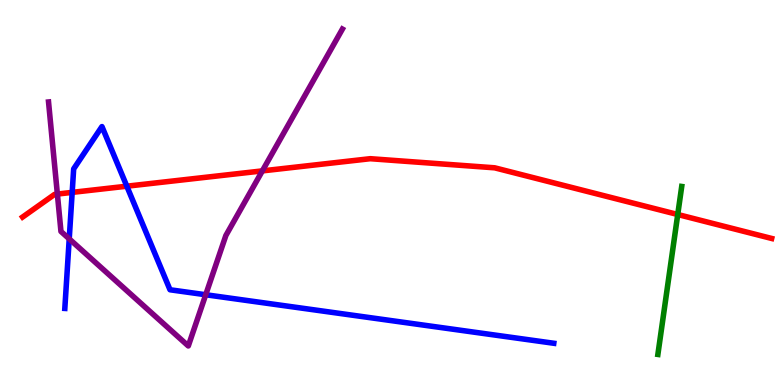[{'lines': ['blue', 'red'], 'intersections': [{'x': 0.931, 'y': 5.0}, {'x': 1.64, 'y': 5.16}]}, {'lines': ['green', 'red'], 'intersections': [{'x': 8.75, 'y': 4.43}]}, {'lines': ['purple', 'red'], 'intersections': [{'x': 0.74, 'y': 4.96}, {'x': 3.39, 'y': 5.56}]}, {'lines': ['blue', 'green'], 'intersections': []}, {'lines': ['blue', 'purple'], 'intersections': [{'x': 0.893, 'y': 3.8}, {'x': 2.65, 'y': 2.34}]}, {'lines': ['green', 'purple'], 'intersections': []}]